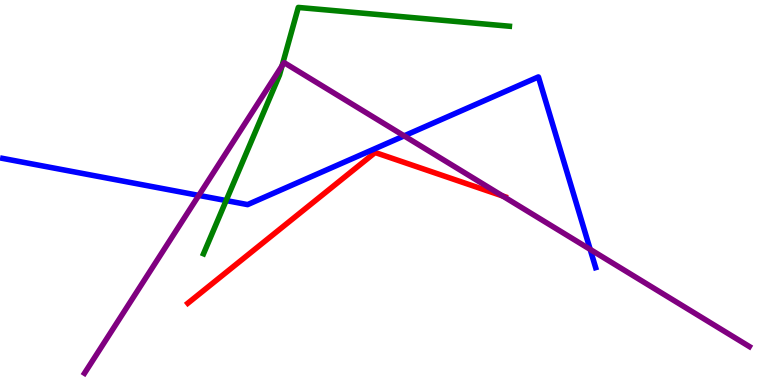[{'lines': ['blue', 'red'], 'intersections': []}, {'lines': ['green', 'red'], 'intersections': []}, {'lines': ['purple', 'red'], 'intersections': [{'x': 6.49, 'y': 4.91}]}, {'lines': ['blue', 'green'], 'intersections': [{'x': 2.92, 'y': 4.79}]}, {'lines': ['blue', 'purple'], 'intersections': [{'x': 2.57, 'y': 4.92}, {'x': 5.21, 'y': 6.47}, {'x': 7.62, 'y': 3.52}]}, {'lines': ['green', 'purple'], 'intersections': [{'x': 3.64, 'y': 8.29}]}]